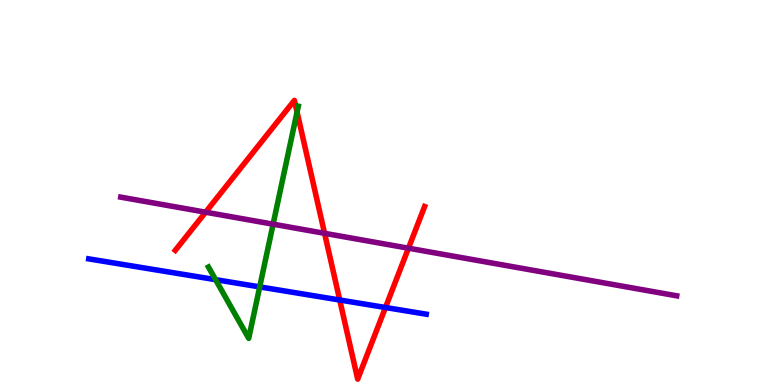[{'lines': ['blue', 'red'], 'intersections': [{'x': 4.38, 'y': 2.21}, {'x': 4.97, 'y': 2.01}]}, {'lines': ['green', 'red'], 'intersections': [{'x': 3.83, 'y': 7.09}]}, {'lines': ['purple', 'red'], 'intersections': [{'x': 2.65, 'y': 4.49}, {'x': 4.19, 'y': 3.94}, {'x': 5.27, 'y': 3.55}]}, {'lines': ['blue', 'green'], 'intersections': [{'x': 2.78, 'y': 2.74}, {'x': 3.35, 'y': 2.55}]}, {'lines': ['blue', 'purple'], 'intersections': []}, {'lines': ['green', 'purple'], 'intersections': [{'x': 3.52, 'y': 4.18}]}]